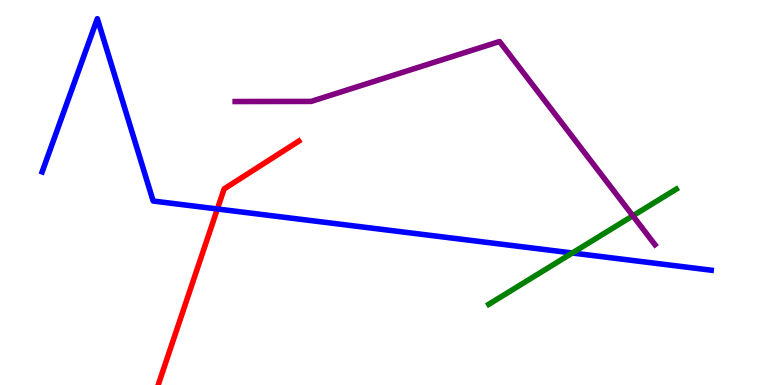[{'lines': ['blue', 'red'], 'intersections': [{'x': 2.8, 'y': 4.57}]}, {'lines': ['green', 'red'], 'intersections': []}, {'lines': ['purple', 'red'], 'intersections': []}, {'lines': ['blue', 'green'], 'intersections': [{'x': 7.38, 'y': 3.43}]}, {'lines': ['blue', 'purple'], 'intersections': []}, {'lines': ['green', 'purple'], 'intersections': [{'x': 8.17, 'y': 4.39}]}]